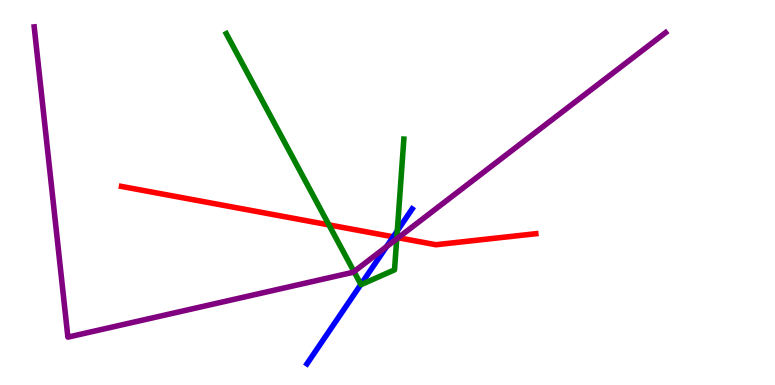[{'lines': ['blue', 'red'], 'intersections': [{'x': 5.07, 'y': 3.85}]}, {'lines': ['green', 'red'], 'intersections': [{'x': 4.24, 'y': 4.16}, {'x': 5.12, 'y': 3.83}]}, {'lines': ['purple', 'red'], 'intersections': [{'x': 5.14, 'y': 3.83}]}, {'lines': ['blue', 'green'], 'intersections': [{'x': 4.66, 'y': 2.61}, {'x': 5.13, 'y': 4.01}]}, {'lines': ['blue', 'purple'], 'intersections': [{'x': 4.99, 'y': 3.59}]}, {'lines': ['green', 'purple'], 'intersections': [{'x': 4.57, 'y': 2.95}, {'x': 5.12, 'y': 3.8}]}]